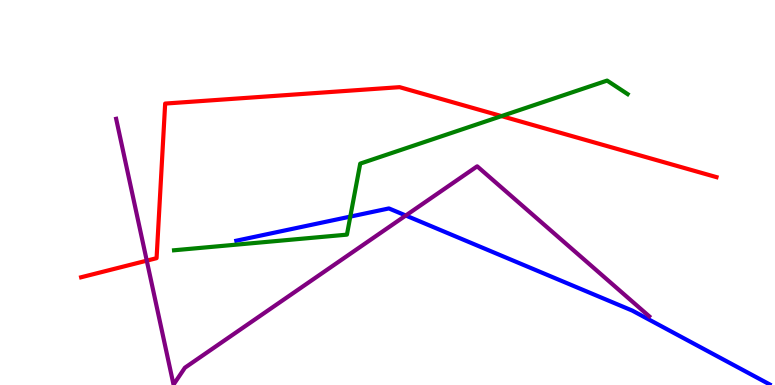[{'lines': ['blue', 'red'], 'intersections': []}, {'lines': ['green', 'red'], 'intersections': [{'x': 6.47, 'y': 6.98}]}, {'lines': ['purple', 'red'], 'intersections': [{'x': 1.89, 'y': 3.23}]}, {'lines': ['blue', 'green'], 'intersections': [{'x': 4.52, 'y': 4.37}]}, {'lines': ['blue', 'purple'], 'intersections': [{'x': 5.24, 'y': 4.4}]}, {'lines': ['green', 'purple'], 'intersections': []}]